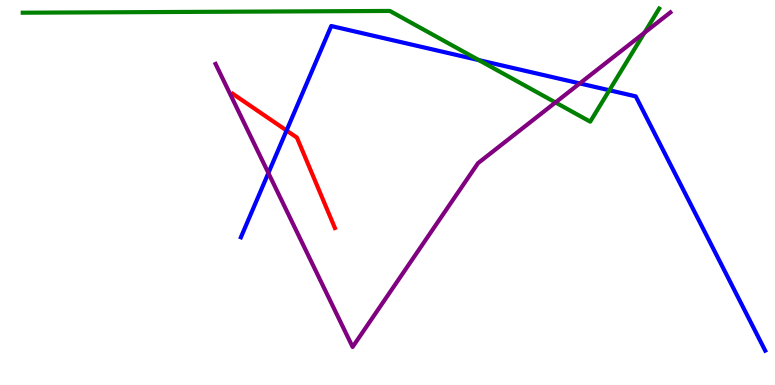[{'lines': ['blue', 'red'], 'intersections': [{'x': 3.7, 'y': 6.61}]}, {'lines': ['green', 'red'], 'intersections': []}, {'lines': ['purple', 'red'], 'intersections': []}, {'lines': ['blue', 'green'], 'intersections': [{'x': 6.18, 'y': 8.44}, {'x': 7.86, 'y': 7.66}]}, {'lines': ['blue', 'purple'], 'intersections': [{'x': 3.46, 'y': 5.51}, {'x': 7.48, 'y': 7.83}]}, {'lines': ['green', 'purple'], 'intersections': [{'x': 7.17, 'y': 7.34}, {'x': 8.32, 'y': 9.15}]}]